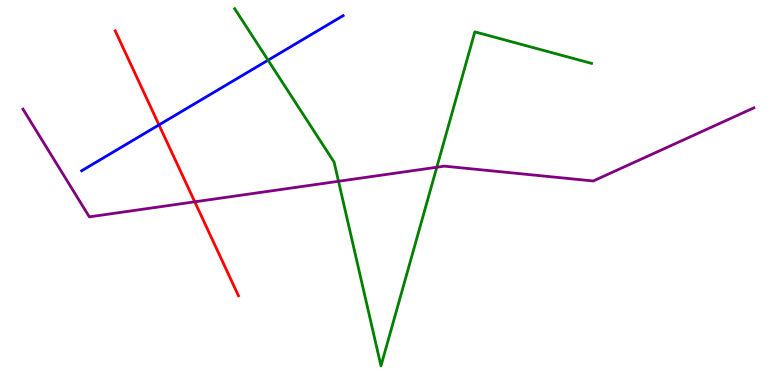[{'lines': ['blue', 'red'], 'intersections': [{'x': 2.05, 'y': 6.76}]}, {'lines': ['green', 'red'], 'intersections': []}, {'lines': ['purple', 'red'], 'intersections': [{'x': 2.51, 'y': 4.76}]}, {'lines': ['blue', 'green'], 'intersections': [{'x': 3.46, 'y': 8.44}]}, {'lines': ['blue', 'purple'], 'intersections': []}, {'lines': ['green', 'purple'], 'intersections': [{'x': 4.37, 'y': 5.29}, {'x': 5.64, 'y': 5.66}]}]